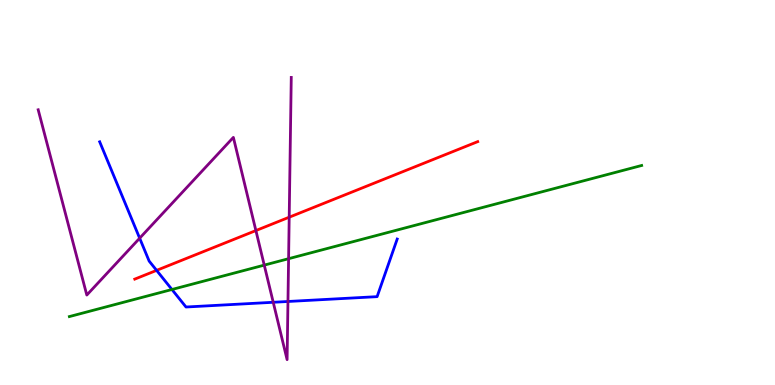[{'lines': ['blue', 'red'], 'intersections': [{'x': 2.02, 'y': 2.98}]}, {'lines': ['green', 'red'], 'intersections': []}, {'lines': ['purple', 'red'], 'intersections': [{'x': 3.3, 'y': 4.01}, {'x': 3.73, 'y': 4.36}]}, {'lines': ['blue', 'green'], 'intersections': [{'x': 2.22, 'y': 2.48}]}, {'lines': ['blue', 'purple'], 'intersections': [{'x': 1.8, 'y': 3.81}, {'x': 3.53, 'y': 2.15}, {'x': 3.72, 'y': 2.17}]}, {'lines': ['green', 'purple'], 'intersections': [{'x': 3.41, 'y': 3.11}, {'x': 3.72, 'y': 3.28}]}]